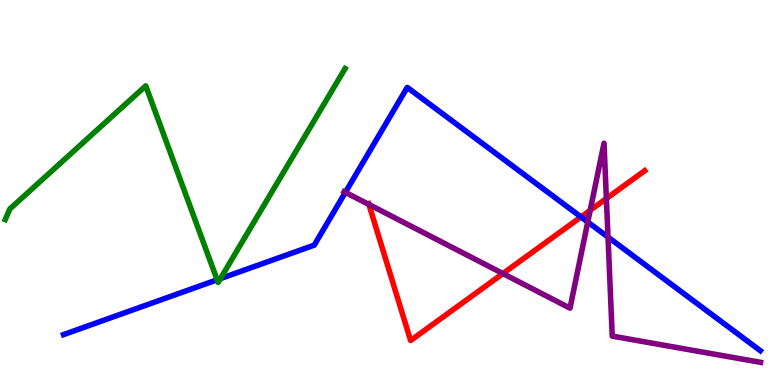[{'lines': ['blue', 'red'], 'intersections': [{'x': 7.5, 'y': 4.36}]}, {'lines': ['green', 'red'], 'intersections': []}, {'lines': ['purple', 'red'], 'intersections': [{'x': 4.76, 'y': 4.69}, {'x': 6.49, 'y': 2.89}, {'x': 7.62, 'y': 4.54}, {'x': 7.82, 'y': 4.84}]}, {'lines': ['blue', 'green'], 'intersections': [{'x': 2.8, 'y': 2.73}, {'x': 2.84, 'y': 2.76}]}, {'lines': ['blue', 'purple'], 'intersections': [{'x': 4.46, 'y': 5.0}, {'x': 7.58, 'y': 4.23}, {'x': 7.85, 'y': 3.84}]}, {'lines': ['green', 'purple'], 'intersections': []}]